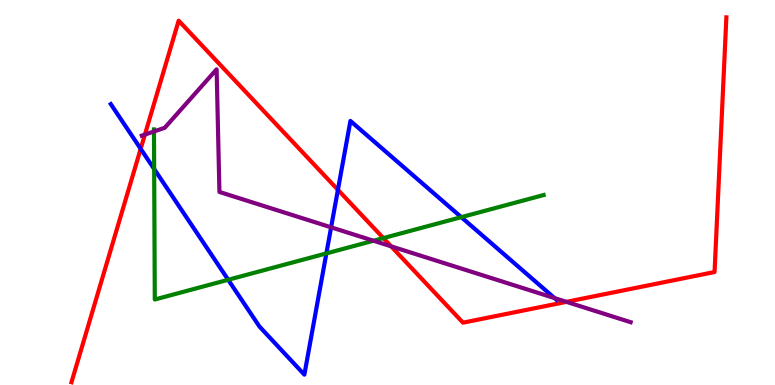[{'lines': ['blue', 'red'], 'intersections': [{'x': 1.82, 'y': 6.13}, {'x': 4.36, 'y': 5.07}]}, {'lines': ['green', 'red'], 'intersections': [{'x': 4.95, 'y': 3.82}]}, {'lines': ['purple', 'red'], 'intersections': [{'x': 1.87, 'y': 6.5}, {'x': 5.05, 'y': 3.6}, {'x': 7.31, 'y': 2.16}]}, {'lines': ['blue', 'green'], 'intersections': [{'x': 1.99, 'y': 5.61}, {'x': 2.94, 'y': 2.73}, {'x': 4.21, 'y': 3.42}, {'x': 5.95, 'y': 4.36}]}, {'lines': ['blue', 'purple'], 'intersections': [{'x': 4.27, 'y': 4.1}, {'x': 7.16, 'y': 2.26}]}, {'lines': ['green', 'purple'], 'intersections': [{'x': 1.99, 'y': 6.59}, {'x': 4.82, 'y': 3.75}]}]